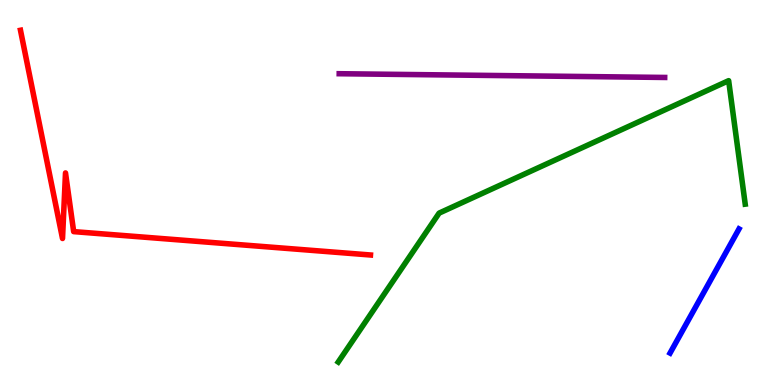[{'lines': ['blue', 'red'], 'intersections': []}, {'lines': ['green', 'red'], 'intersections': []}, {'lines': ['purple', 'red'], 'intersections': []}, {'lines': ['blue', 'green'], 'intersections': []}, {'lines': ['blue', 'purple'], 'intersections': []}, {'lines': ['green', 'purple'], 'intersections': []}]